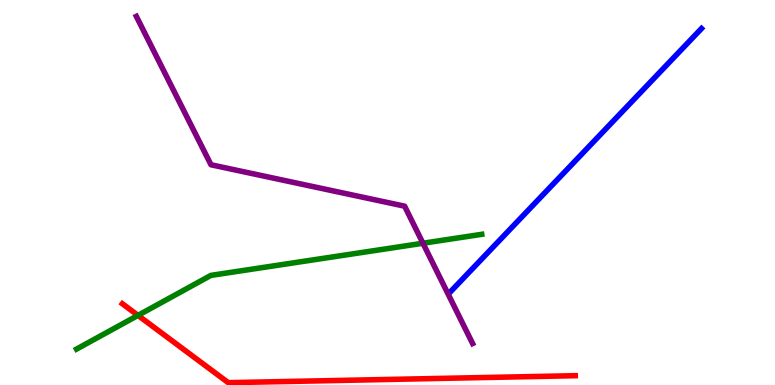[{'lines': ['blue', 'red'], 'intersections': []}, {'lines': ['green', 'red'], 'intersections': [{'x': 1.78, 'y': 1.81}]}, {'lines': ['purple', 'red'], 'intersections': []}, {'lines': ['blue', 'green'], 'intersections': []}, {'lines': ['blue', 'purple'], 'intersections': []}, {'lines': ['green', 'purple'], 'intersections': [{'x': 5.46, 'y': 3.68}]}]